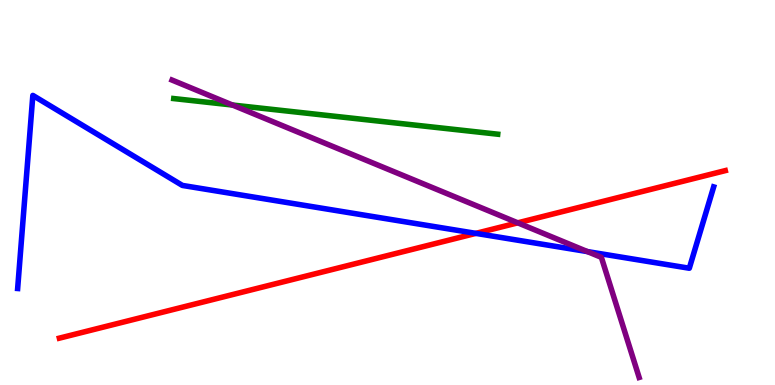[{'lines': ['blue', 'red'], 'intersections': [{'x': 6.14, 'y': 3.94}]}, {'lines': ['green', 'red'], 'intersections': []}, {'lines': ['purple', 'red'], 'intersections': [{'x': 6.68, 'y': 4.21}]}, {'lines': ['blue', 'green'], 'intersections': []}, {'lines': ['blue', 'purple'], 'intersections': [{'x': 7.58, 'y': 3.47}]}, {'lines': ['green', 'purple'], 'intersections': [{'x': 3.0, 'y': 7.27}]}]